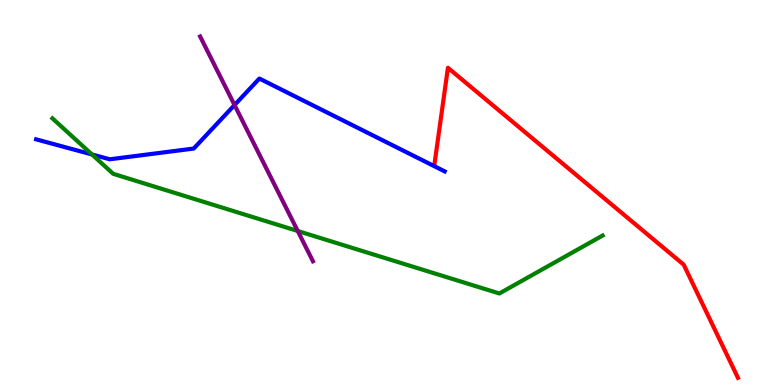[{'lines': ['blue', 'red'], 'intersections': []}, {'lines': ['green', 'red'], 'intersections': []}, {'lines': ['purple', 'red'], 'intersections': []}, {'lines': ['blue', 'green'], 'intersections': [{'x': 1.19, 'y': 5.99}]}, {'lines': ['blue', 'purple'], 'intersections': [{'x': 3.03, 'y': 7.27}]}, {'lines': ['green', 'purple'], 'intersections': [{'x': 3.84, 'y': 4.0}]}]